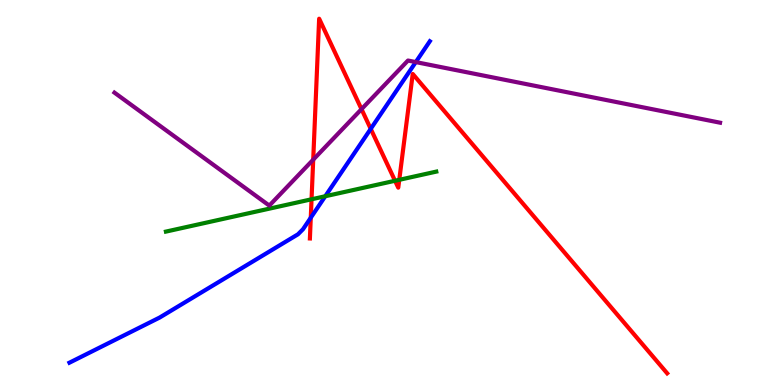[{'lines': ['blue', 'red'], 'intersections': [{'x': 4.01, 'y': 4.34}, {'x': 4.78, 'y': 6.65}]}, {'lines': ['green', 'red'], 'intersections': [{'x': 4.02, 'y': 4.82}, {'x': 5.1, 'y': 5.3}, {'x': 5.15, 'y': 5.33}]}, {'lines': ['purple', 'red'], 'intersections': [{'x': 4.04, 'y': 5.85}, {'x': 4.66, 'y': 7.16}]}, {'lines': ['blue', 'green'], 'intersections': [{'x': 4.2, 'y': 4.9}]}, {'lines': ['blue', 'purple'], 'intersections': [{'x': 5.37, 'y': 8.39}]}, {'lines': ['green', 'purple'], 'intersections': []}]